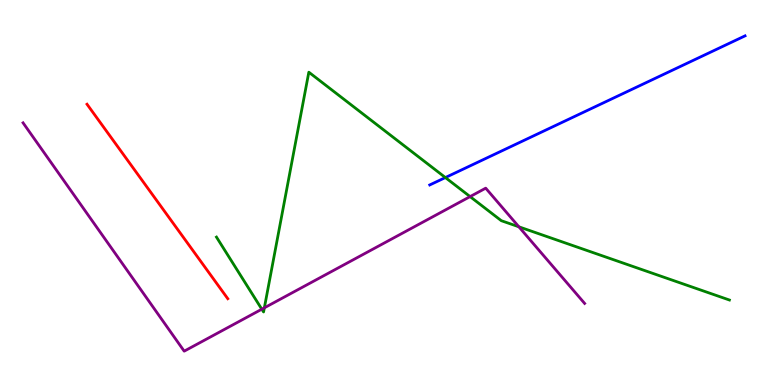[{'lines': ['blue', 'red'], 'intersections': []}, {'lines': ['green', 'red'], 'intersections': []}, {'lines': ['purple', 'red'], 'intersections': []}, {'lines': ['blue', 'green'], 'intersections': [{'x': 5.75, 'y': 5.39}]}, {'lines': ['blue', 'purple'], 'intersections': []}, {'lines': ['green', 'purple'], 'intersections': [{'x': 3.38, 'y': 1.97}, {'x': 3.41, 'y': 2.0}, {'x': 6.07, 'y': 4.89}, {'x': 6.7, 'y': 4.11}]}]